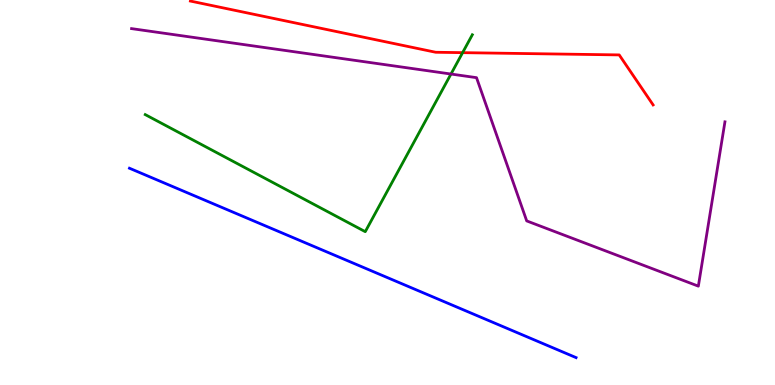[{'lines': ['blue', 'red'], 'intersections': []}, {'lines': ['green', 'red'], 'intersections': [{'x': 5.97, 'y': 8.63}]}, {'lines': ['purple', 'red'], 'intersections': []}, {'lines': ['blue', 'green'], 'intersections': []}, {'lines': ['blue', 'purple'], 'intersections': []}, {'lines': ['green', 'purple'], 'intersections': [{'x': 5.82, 'y': 8.08}]}]